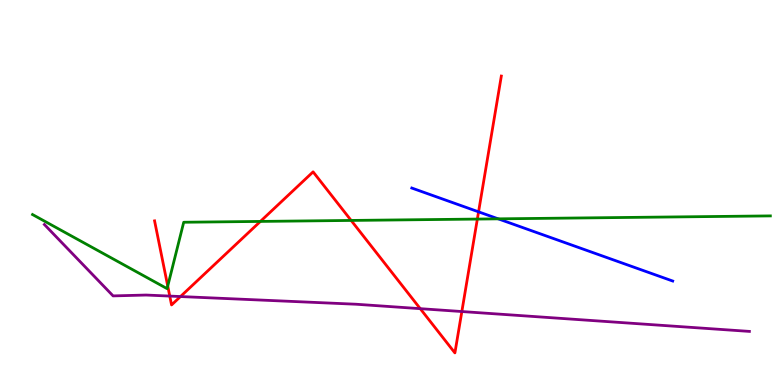[{'lines': ['blue', 'red'], 'intersections': [{'x': 6.17, 'y': 4.5}]}, {'lines': ['green', 'red'], 'intersections': [{'x': 2.16, 'y': 2.57}, {'x': 3.36, 'y': 4.25}, {'x': 4.53, 'y': 4.27}, {'x': 6.16, 'y': 4.31}]}, {'lines': ['purple', 'red'], 'intersections': [{'x': 2.19, 'y': 2.31}, {'x': 2.33, 'y': 2.3}, {'x': 5.42, 'y': 1.98}, {'x': 5.96, 'y': 1.91}]}, {'lines': ['blue', 'green'], 'intersections': [{'x': 6.43, 'y': 4.32}]}, {'lines': ['blue', 'purple'], 'intersections': []}, {'lines': ['green', 'purple'], 'intersections': []}]